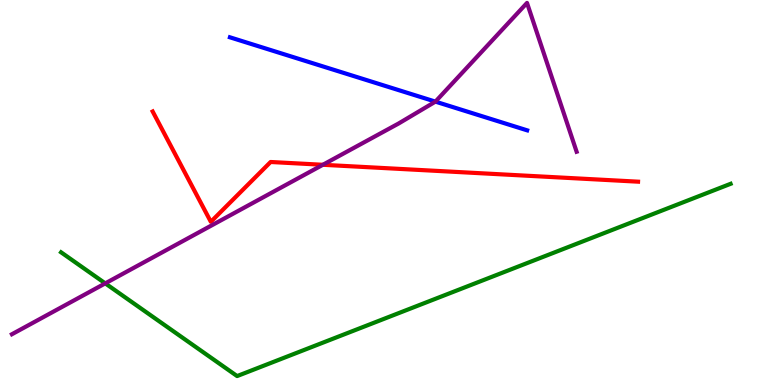[{'lines': ['blue', 'red'], 'intersections': []}, {'lines': ['green', 'red'], 'intersections': []}, {'lines': ['purple', 'red'], 'intersections': [{'x': 4.17, 'y': 5.72}]}, {'lines': ['blue', 'green'], 'intersections': []}, {'lines': ['blue', 'purple'], 'intersections': [{'x': 5.62, 'y': 7.36}]}, {'lines': ['green', 'purple'], 'intersections': [{'x': 1.36, 'y': 2.64}]}]